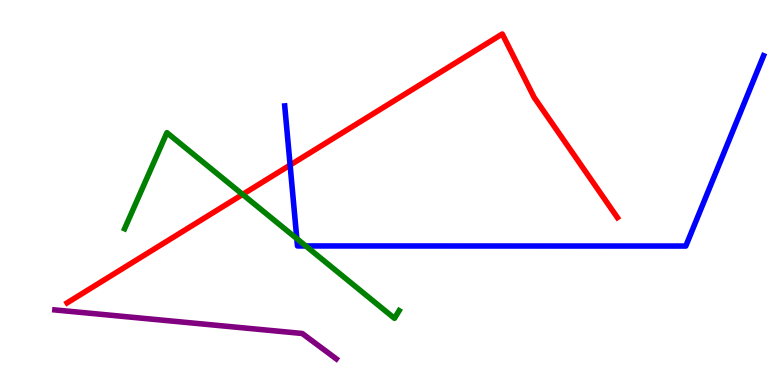[{'lines': ['blue', 'red'], 'intersections': [{'x': 3.74, 'y': 5.71}]}, {'lines': ['green', 'red'], 'intersections': [{'x': 3.13, 'y': 4.95}]}, {'lines': ['purple', 'red'], 'intersections': []}, {'lines': ['blue', 'green'], 'intersections': [{'x': 3.83, 'y': 3.8}, {'x': 3.95, 'y': 3.61}]}, {'lines': ['blue', 'purple'], 'intersections': []}, {'lines': ['green', 'purple'], 'intersections': []}]